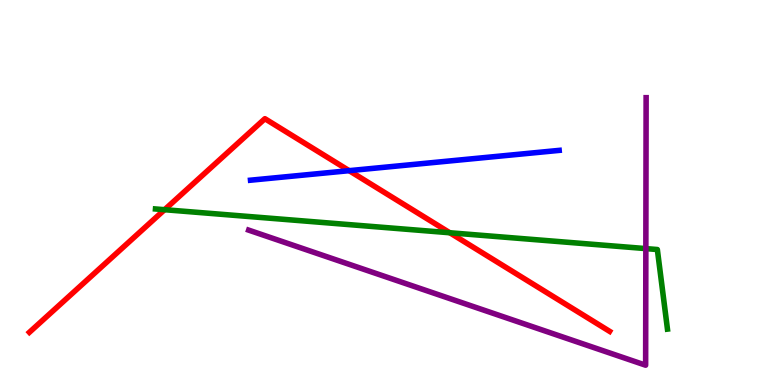[{'lines': ['blue', 'red'], 'intersections': [{'x': 4.51, 'y': 5.57}]}, {'lines': ['green', 'red'], 'intersections': [{'x': 2.12, 'y': 4.55}, {'x': 5.8, 'y': 3.95}]}, {'lines': ['purple', 'red'], 'intersections': []}, {'lines': ['blue', 'green'], 'intersections': []}, {'lines': ['blue', 'purple'], 'intersections': []}, {'lines': ['green', 'purple'], 'intersections': [{'x': 8.33, 'y': 3.54}]}]